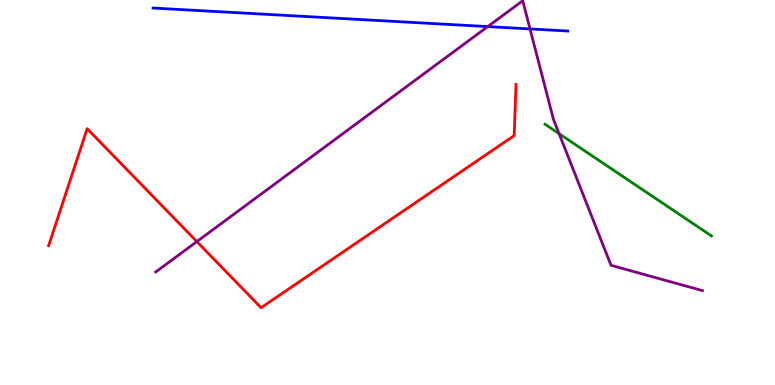[{'lines': ['blue', 'red'], 'intersections': []}, {'lines': ['green', 'red'], 'intersections': []}, {'lines': ['purple', 'red'], 'intersections': [{'x': 2.54, 'y': 3.72}]}, {'lines': ['blue', 'green'], 'intersections': []}, {'lines': ['blue', 'purple'], 'intersections': [{'x': 6.29, 'y': 9.31}, {'x': 6.84, 'y': 9.25}]}, {'lines': ['green', 'purple'], 'intersections': [{'x': 7.21, 'y': 6.53}]}]